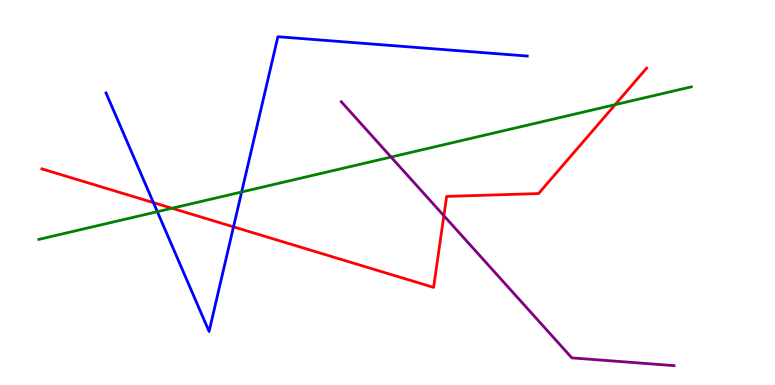[{'lines': ['blue', 'red'], 'intersections': [{'x': 1.98, 'y': 4.74}, {'x': 3.01, 'y': 4.11}]}, {'lines': ['green', 'red'], 'intersections': [{'x': 2.22, 'y': 4.59}, {'x': 7.94, 'y': 7.28}]}, {'lines': ['purple', 'red'], 'intersections': [{'x': 5.73, 'y': 4.4}]}, {'lines': ['blue', 'green'], 'intersections': [{'x': 2.03, 'y': 4.5}, {'x': 3.12, 'y': 5.01}]}, {'lines': ['blue', 'purple'], 'intersections': []}, {'lines': ['green', 'purple'], 'intersections': [{'x': 5.05, 'y': 5.92}]}]